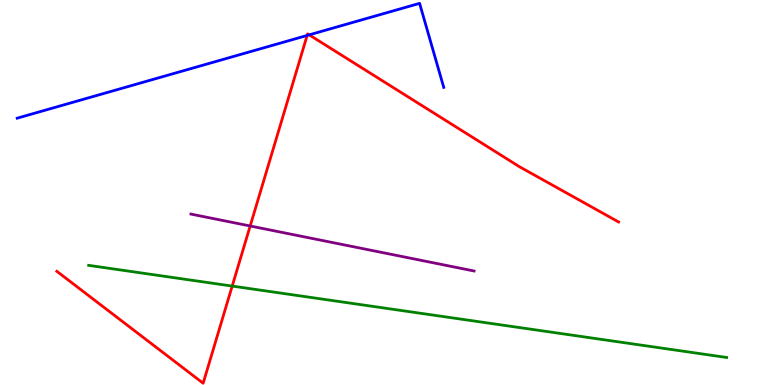[{'lines': ['blue', 'red'], 'intersections': [{'x': 3.96, 'y': 9.08}, {'x': 3.99, 'y': 9.09}]}, {'lines': ['green', 'red'], 'intersections': [{'x': 3.0, 'y': 2.57}]}, {'lines': ['purple', 'red'], 'intersections': [{'x': 3.23, 'y': 4.13}]}, {'lines': ['blue', 'green'], 'intersections': []}, {'lines': ['blue', 'purple'], 'intersections': []}, {'lines': ['green', 'purple'], 'intersections': []}]